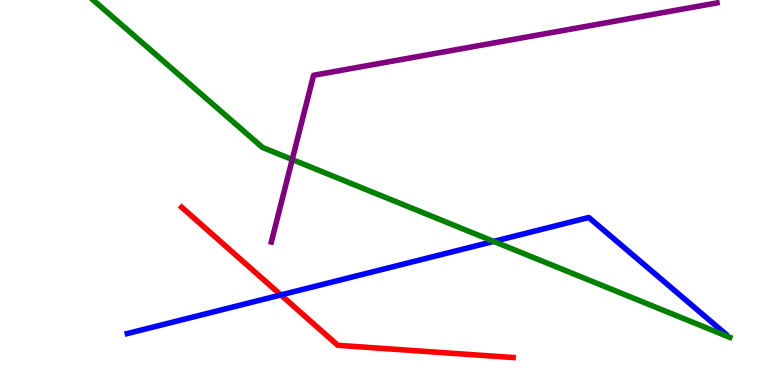[{'lines': ['blue', 'red'], 'intersections': [{'x': 3.62, 'y': 2.34}]}, {'lines': ['green', 'red'], 'intersections': []}, {'lines': ['purple', 'red'], 'intersections': []}, {'lines': ['blue', 'green'], 'intersections': [{'x': 6.37, 'y': 3.73}]}, {'lines': ['blue', 'purple'], 'intersections': []}, {'lines': ['green', 'purple'], 'intersections': [{'x': 3.77, 'y': 5.86}]}]